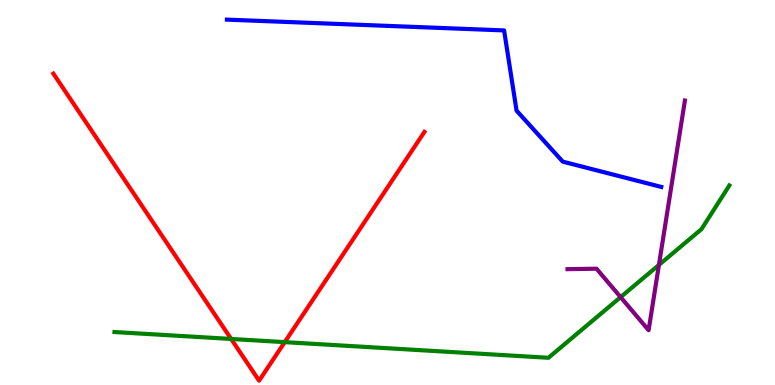[{'lines': ['blue', 'red'], 'intersections': []}, {'lines': ['green', 'red'], 'intersections': [{'x': 2.98, 'y': 1.2}, {'x': 3.67, 'y': 1.11}]}, {'lines': ['purple', 'red'], 'intersections': []}, {'lines': ['blue', 'green'], 'intersections': []}, {'lines': ['blue', 'purple'], 'intersections': []}, {'lines': ['green', 'purple'], 'intersections': [{'x': 8.01, 'y': 2.28}, {'x': 8.5, 'y': 3.12}]}]